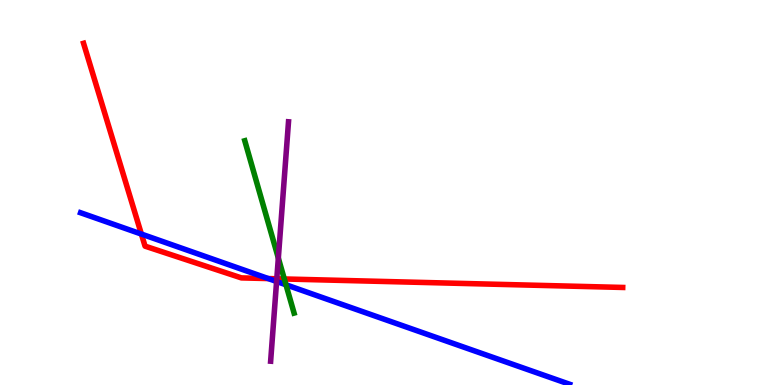[{'lines': ['blue', 'red'], 'intersections': [{'x': 1.82, 'y': 3.92}, {'x': 3.46, 'y': 2.76}]}, {'lines': ['green', 'red'], 'intersections': [{'x': 3.67, 'y': 2.75}]}, {'lines': ['purple', 'red'], 'intersections': [{'x': 3.57, 'y': 2.76}]}, {'lines': ['blue', 'green'], 'intersections': [{'x': 3.69, 'y': 2.6}]}, {'lines': ['blue', 'purple'], 'intersections': [{'x': 3.57, 'y': 2.69}]}, {'lines': ['green', 'purple'], 'intersections': [{'x': 3.59, 'y': 3.3}]}]